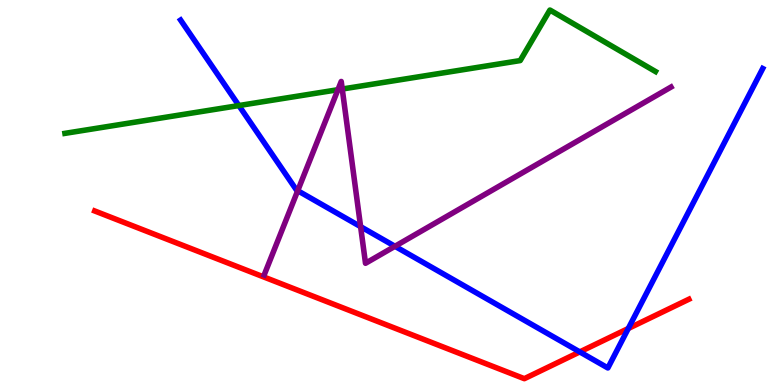[{'lines': ['blue', 'red'], 'intersections': [{'x': 7.48, 'y': 0.859}, {'x': 8.11, 'y': 1.47}]}, {'lines': ['green', 'red'], 'intersections': []}, {'lines': ['purple', 'red'], 'intersections': []}, {'lines': ['blue', 'green'], 'intersections': [{'x': 3.08, 'y': 7.26}]}, {'lines': ['blue', 'purple'], 'intersections': [{'x': 3.84, 'y': 5.05}, {'x': 4.65, 'y': 4.11}, {'x': 5.1, 'y': 3.6}]}, {'lines': ['green', 'purple'], 'intersections': [{'x': 4.36, 'y': 7.67}, {'x': 4.42, 'y': 7.69}]}]